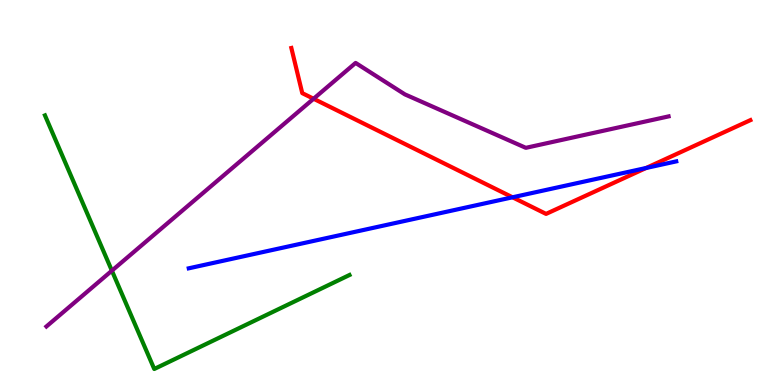[{'lines': ['blue', 'red'], 'intersections': [{'x': 6.61, 'y': 4.88}, {'x': 8.34, 'y': 5.64}]}, {'lines': ['green', 'red'], 'intersections': []}, {'lines': ['purple', 'red'], 'intersections': [{'x': 4.05, 'y': 7.44}]}, {'lines': ['blue', 'green'], 'intersections': []}, {'lines': ['blue', 'purple'], 'intersections': []}, {'lines': ['green', 'purple'], 'intersections': [{'x': 1.44, 'y': 2.97}]}]